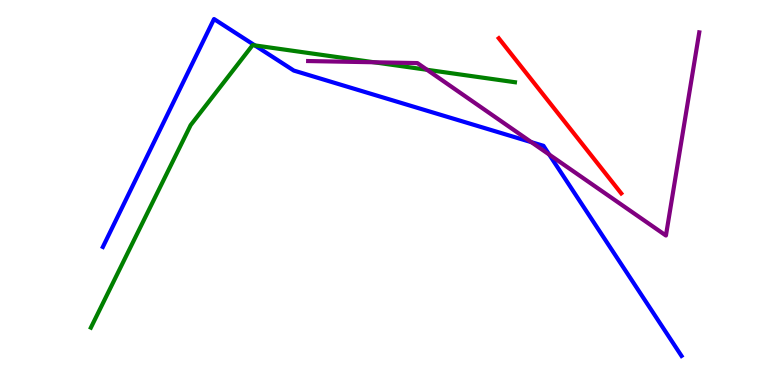[{'lines': ['blue', 'red'], 'intersections': []}, {'lines': ['green', 'red'], 'intersections': []}, {'lines': ['purple', 'red'], 'intersections': []}, {'lines': ['blue', 'green'], 'intersections': [{'x': 3.29, 'y': 8.82}]}, {'lines': ['blue', 'purple'], 'intersections': [{'x': 6.86, 'y': 6.31}, {'x': 7.09, 'y': 5.99}]}, {'lines': ['green', 'purple'], 'intersections': [{'x': 4.83, 'y': 8.38}, {'x': 5.51, 'y': 8.19}]}]